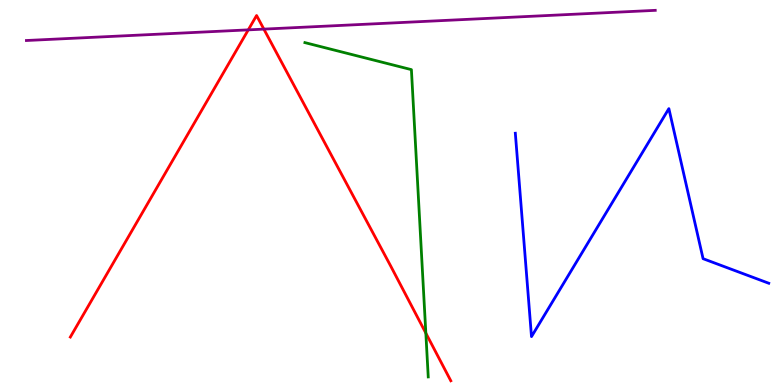[{'lines': ['blue', 'red'], 'intersections': []}, {'lines': ['green', 'red'], 'intersections': [{'x': 5.49, 'y': 1.35}]}, {'lines': ['purple', 'red'], 'intersections': [{'x': 3.2, 'y': 9.22}, {'x': 3.4, 'y': 9.24}]}, {'lines': ['blue', 'green'], 'intersections': []}, {'lines': ['blue', 'purple'], 'intersections': []}, {'lines': ['green', 'purple'], 'intersections': []}]